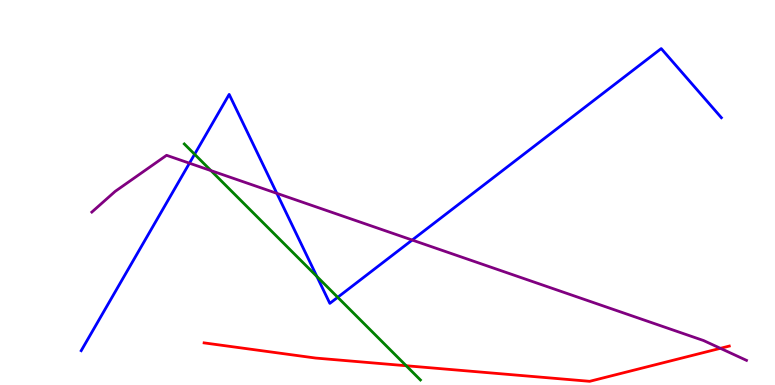[{'lines': ['blue', 'red'], 'intersections': []}, {'lines': ['green', 'red'], 'intersections': [{'x': 5.24, 'y': 0.5}]}, {'lines': ['purple', 'red'], 'intersections': [{'x': 9.3, 'y': 0.953}]}, {'lines': ['blue', 'green'], 'intersections': [{'x': 2.51, 'y': 5.99}, {'x': 4.09, 'y': 2.82}, {'x': 4.36, 'y': 2.28}]}, {'lines': ['blue', 'purple'], 'intersections': [{'x': 2.44, 'y': 5.76}, {'x': 3.57, 'y': 4.98}, {'x': 5.32, 'y': 3.77}]}, {'lines': ['green', 'purple'], 'intersections': [{'x': 2.72, 'y': 5.57}]}]